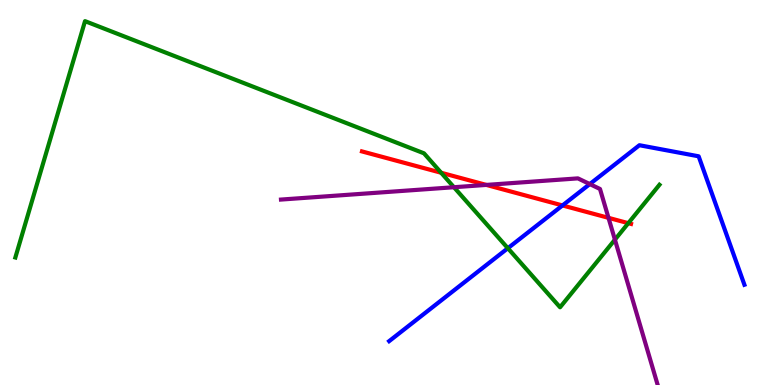[{'lines': ['blue', 'red'], 'intersections': [{'x': 7.26, 'y': 4.66}]}, {'lines': ['green', 'red'], 'intersections': [{'x': 5.69, 'y': 5.51}, {'x': 8.11, 'y': 4.2}]}, {'lines': ['purple', 'red'], 'intersections': [{'x': 6.27, 'y': 5.2}, {'x': 7.85, 'y': 4.34}]}, {'lines': ['blue', 'green'], 'intersections': [{'x': 6.55, 'y': 3.55}]}, {'lines': ['blue', 'purple'], 'intersections': [{'x': 7.61, 'y': 5.22}]}, {'lines': ['green', 'purple'], 'intersections': [{'x': 5.86, 'y': 5.14}, {'x': 7.93, 'y': 3.77}]}]